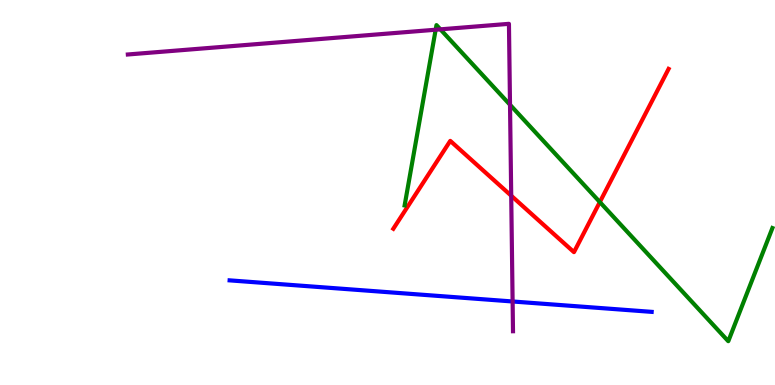[{'lines': ['blue', 'red'], 'intersections': []}, {'lines': ['green', 'red'], 'intersections': [{'x': 7.74, 'y': 4.75}]}, {'lines': ['purple', 'red'], 'intersections': [{'x': 6.6, 'y': 4.92}]}, {'lines': ['blue', 'green'], 'intersections': []}, {'lines': ['blue', 'purple'], 'intersections': [{'x': 6.61, 'y': 2.17}]}, {'lines': ['green', 'purple'], 'intersections': [{'x': 5.62, 'y': 9.23}, {'x': 5.68, 'y': 9.24}, {'x': 6.58, 'y': 7.28}]}]